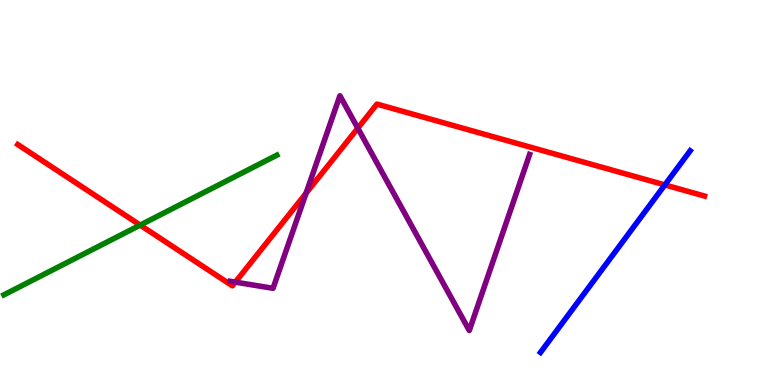[{'lines': ['blue', 'red'], 'intersections': [{'x': 8.58, 'y': 5.2}]}, {'lines': ['green', 'red'], 'intersections': [{'x': 1.81, 'y': 4.15}]}, {'lines': ['purple', 'red'], 'intersections': [{'x': 3.04, 'y': 2.67}, {'x': 3.95, 'y': 4.98}, {'x': 4.62, 'y': 6.67}]}, {'lines': ['blue', 'green'], 'intersections': []}, {'lines': ['blue', 'purple'], 'intersections': []}, {'lines': ['green', 'purple'], 'intersections': []}]